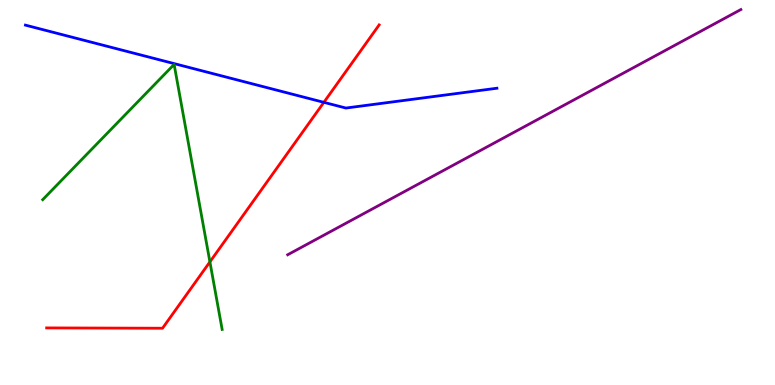[{'lines': ['blue', 'red'], 'intersections': [{'x': 4.18, 'y': 7.34}]}, {'lines': ['green', 'red'], 'intersections': [{'x': 2.71, 'y': 3.2}]}, {'lines': ['purple', 'red'], 'intersections': []}, {'lines': ['blue', 'green'], 'intersections': []}, {'lines': ['blue', 'purple'], 'intersections': []}, {'lines': ['green', 'purple'], 'intersections': []}]